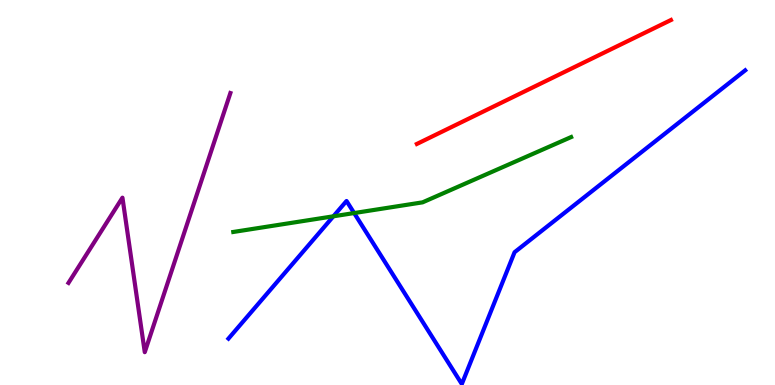[{'lines': ['blue', 'red'], 'intersections': []}, {'lines': ['green', 'red'], 'intersections': []}, {'lines': ['purple', 'red'], 'intersections': []}, {'lines': ['blue', 'green'], 'intersections': [{'x': 4.3, 'y': 4.38}, {'x': 4.57, 'y': 4.47}]}, {'lines': ['blue', 'purple'], 'intersections': []}, {'lines': ['green', 'purple'], 'intersections': []}]